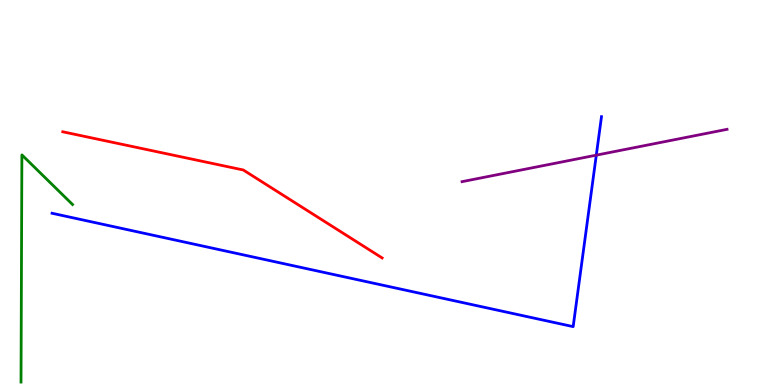[{'lines': ['blue', 'red'], 'intersections': []}, {'lines': ['green', 'red'], 'intersections': []}, {'lines': ['purple', 'red'], 'intersections': []}, {'lines': ['blue', 'green'], 'intersections': []}, {'lines': ['blue', 'purple'], 'intersections': [{'x': 7.69, 'y': 5.97}]}, {'lines': ['green', 'purple'], 'intersections': []}]